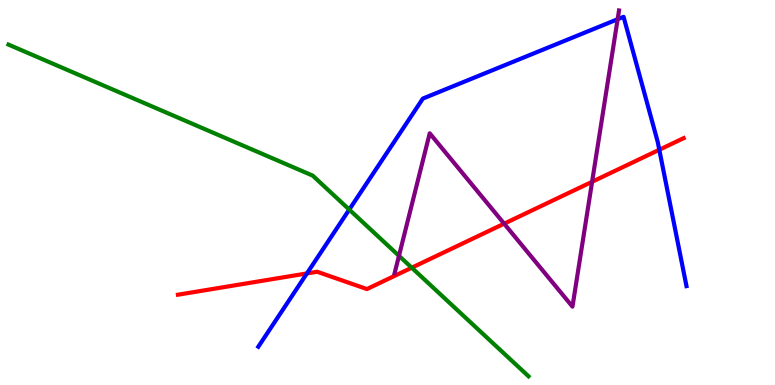[{'lines': ['blue', 'red'], 'intersections': [{'x': 3.96, 'y': 2.9}, {'x': 8.51, 'y': 6.11}]}, {'lines': ['green', 'red'], 'intersections': [{'x': 5.31, 'y': 3.05}]}, {'lines': ['purple', 'red'], 'intersections': [{'x': 6.51, 'y': 4.19}, {'x': 7.64, 'y': 5.28}]}, {'lines': ['blue', 'green'], 'intersections': [{'x': 4.51, 'y': 4.56}]}, {'lines': ['blue', 'purple'], 'intersections': [{'x': 7.97, 'y': 9.5}]}, {'lines': ['green', 'purple'], 'intersections': [{'x': 5.15, 'y': 3.36}]}]